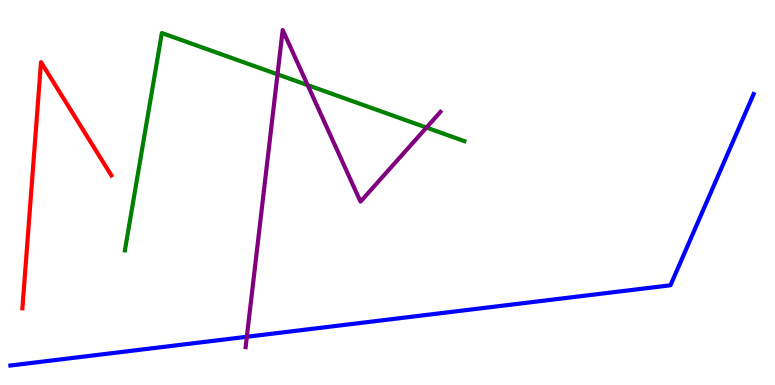[{'lines': ['blue', 'red'], 'intersections': []}, {'lines': ['green', 'red'], 'intersections': []}, {'lines': ['purple', 'red'], 'intersections': []}, {'lines': ['blue', 'green'], 'intersections': []}, {'lines': ['blue', 'purple'], 'intersections': [{'x': 3.18, 'y': 1.25}]}, {'lines': ['green', 'purple'], 'intersections': [{'x': 3.58, 'y': 8.07}, {'x': 3.97, 'y': 7.79}, {'x': 5.5, 'y': 6.69}]}]